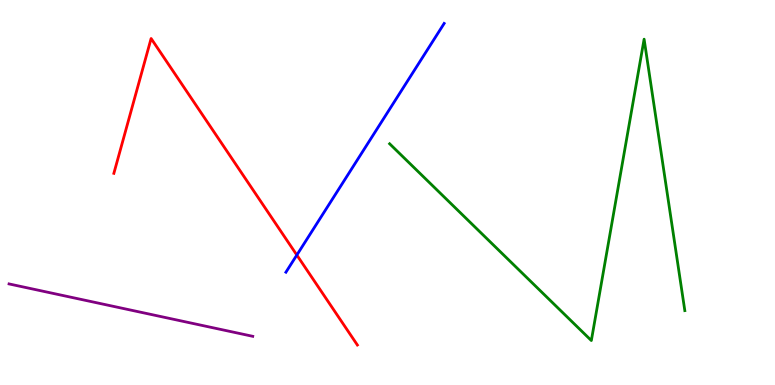[{'lines': ['blue', 'red'], 'intersections': [{'x': 3.83, 'y': 3.38}]}, {'lines': ['green', 'red'], 'intersections': []}, {'lines': ['purple', 'red'], 'intersections': []}, {'lines': ['blue', 'green'], 'intersections': []}, {'lines': ['blue', 'purple'], 'intersections': []}, {'lines': ['green', 'purple'], 'intersections': []}]